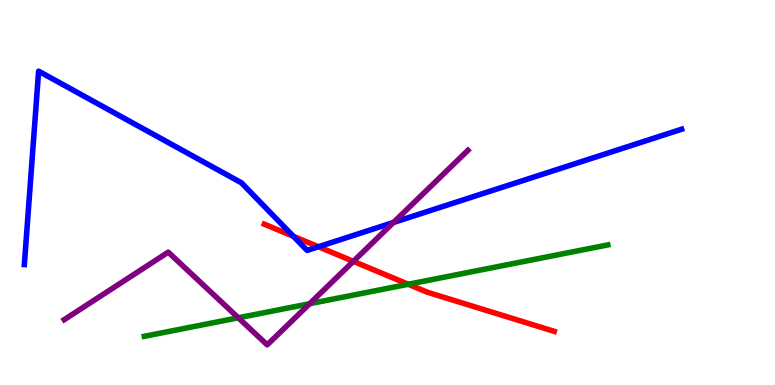[{'lines': ['blue', 'red'], 'intersections': [{'x': 3.79, 'y': 3.86}, {'x': 4.11, 'y': 3.59}]}, {'lines': ['green', 'red'], 'intersections': [{'x': 5.27, 'y': 2.62}]}, {'lines': ['purple', 'red'], 'intersections': [{'x': 4.56, 'y': 3.21}]}, {'lines': ['blue', 'green'], 'intersections': []}, {'lines': ['blue', 'purple'], 'intersections': [{'x': 5.08, 'y': 4.22}]}, {'lines': ['green', 'purple'], 'intersections': [{'x': 3.07, 'y': 1.75}, {'x': 4.0, 'y': 2.11}]}]